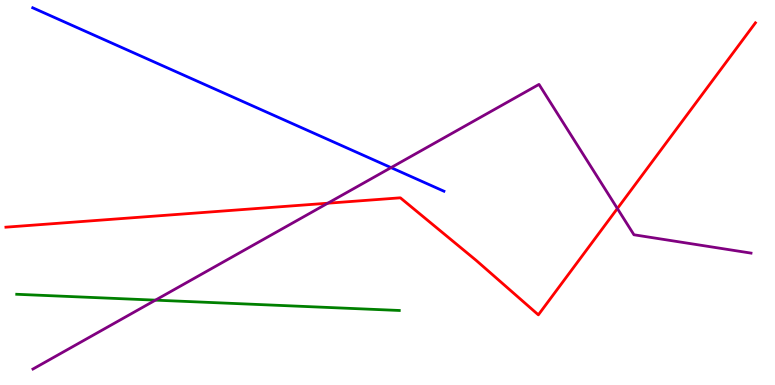[{'lines': ['blue', 'red'], 'intersections': []}, {'lines': ['green', 'red'], 'intersections': []}, {'lines': ['purple', 'red'], 'intersections': [{'x': 4.23, 'y': 4.72}, {'x': 7.97, 'y': 4.58}]}, {'lines': ['blue', 'green'], 'intersections': []}, {'lines': ['blue', 'purple'], 'intersections': [{'x': 5.05, 'y': 5.65}]}, {'lines': ['green', 'purple'], 'intersections': [{'x': 2.01, 'y': 2.2}]}]